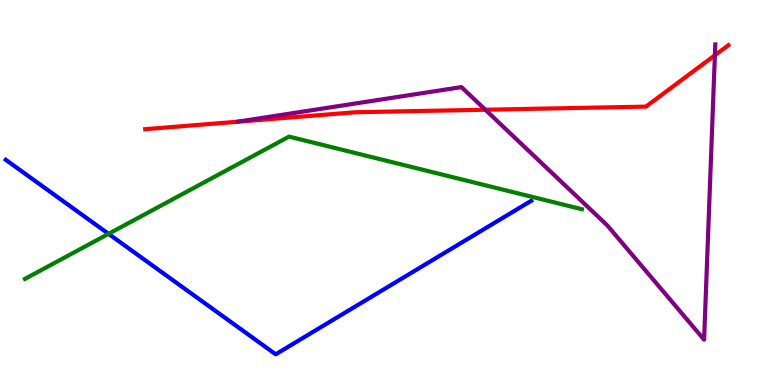[{'lines': ['blue', 'red'], 'intersections': []}, {'lines': ['green', 'red'], 'intersections': []}, {'lines': ['purple', 'red'], 'intersections': [{'x': 6.26, 'y': 7.15}, {'x': 9.22, 'y': 8.56}]}, {'lines': ['blue', 'green'], 'intersections': [{'x': 1.4, 'y': 3.93}]}, {'lines': ['blue', 'purple'], 'intersections': []}, {'lines': ['green', 'purple'], 'intersections': []}]